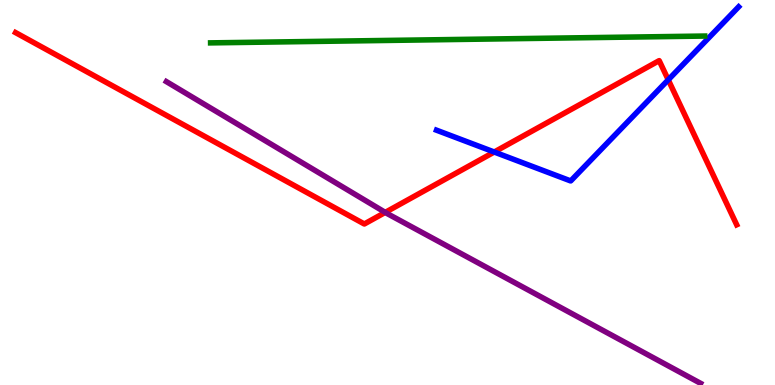[{'lines': ['blue', 'red'], 'intersections': [{'x': 6.38, 'y': 6.05}, {'x': 8.62, 'y': 7.93}]}, {'lines': ['green', 'red'], 'intersections': []}, {'lines': ['purple', 'red'], 'intersections': [{'x': 4.97, 'y': 4.48}]}, {'lines': ['blue', 'green'], 'intersections': []}, {'lines': ['blue', 'purple'], 'intersections': []}, {'lines': ['green', 'purple'], 'intersections': []}]